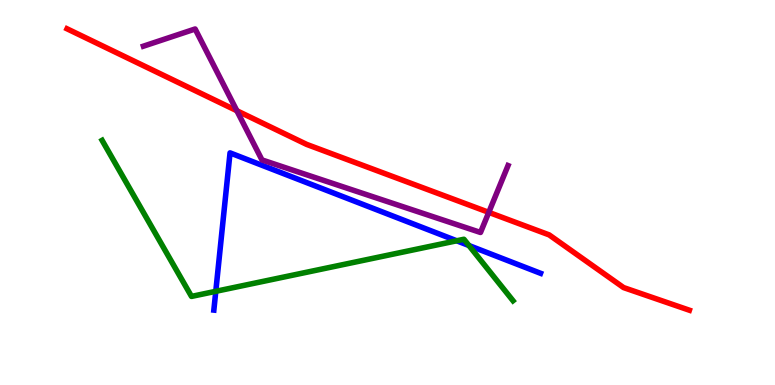[{'lines': ['blue', 'red'], 'intersections': []}, {'lines': ['green', 'red'], 'intersections': []}, {'lines': ['purple', 'red'], 'intersections': [{'x': 3.06, 'y': 7.12}, {'x': 6.31, 'y': 4.48}]}, {'lines': ['blue', 'green'], 'intersections': [{'x': 2.78, 'y': 2.43}, {'x': 5.89, 'y': 3.75}, {'x': 6.05, 'y': 3.62}]}, {'lines': ['blue', 'purple'], 'intersections': []}, {'lines': ['green', 'purple'], 'intersections': []}]